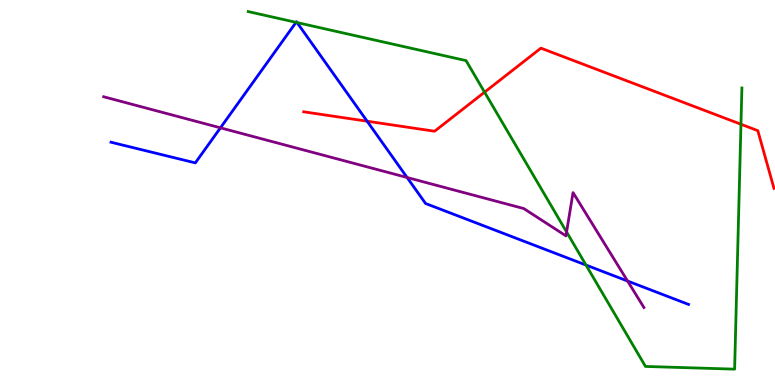[{'lines': ['blue', 'red'], 'intersections': [{'x': 4.74, 'y': 6.85}]}, {'lines': ['green', 'red'], 'intersections': [{'x': 6.25, 'y': 7.61}, {'x': 9.56, 'y': 6.77}]}, {'lines': ['purple', 'red'], 'intersections': []}, {'lines': ['blue', 'green'], 'intersections': [{'x': 3.82, 'y': 9.42}, {'x': 3.83, 'y': 9.41}, {'x': 7.56, 'y': 3.12}]}, {'lines': ['blue', 'purple'], 'intersections': [{'x': 2.84, 'y': 6.68}, {'x': 5.25, 'y': 5.39}, {'x': 8.1, 'y': 2.7}]}, {'lines': ['green', 'purple'], 'intersections': [{'x': 7.31, 'y': 3.97}]}]